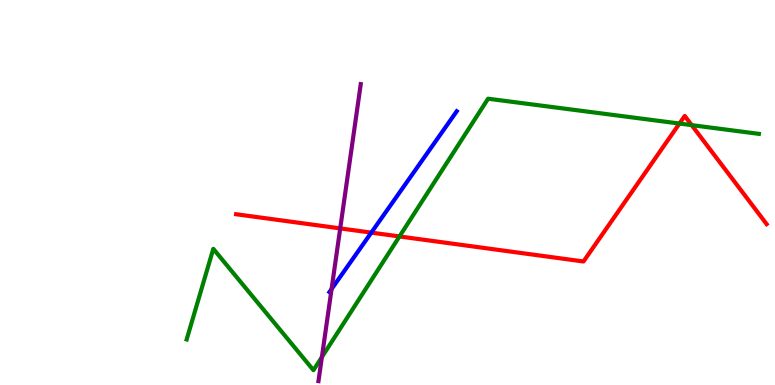[{'lines': ['blue', 'red'], 'intersections': [{'x': 4.79, 'y': 3.96}]}, {'lines': ['green', 'red'], 'intersections': [{'x': 5.15, 'y': 3.86}, {'x': 8.77, 'y': 6.79}, {'x': 8.92, 'y': 6.75}]}, {'lines': ['purple', 'red'], 'intersections': [{'x': 4.39, 'y': 4.07}]}, {'lines': ['blue', 'green'], 'intersections': []}, {'lines': ['blue', 'purple'], 'intersections': [{'x': 4.28, 'y': 2.49}]}, {'lines': ['green', 'purple'], 'intersections': [{'x': 4.15, 'y': 0.725}]}]